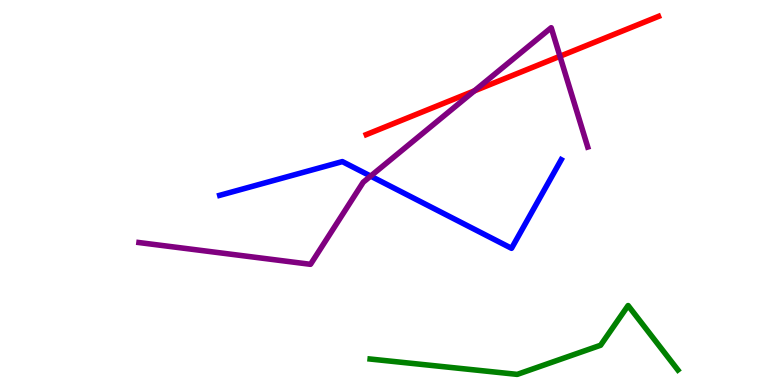[{'lines': ['blue', 'red'], 'intersections': []}, {'lines': ['green', 'red'], 'intersections': []}, {'lines': ['purple', 'red'], 'intersections': [{'x': 6.12, 'y': 7.64}, {'x': 7.23, 'y': 8.54}]}, {'lines': ['blue', 'green'], 'intersections': []}, {'lines': ['blue', 'purple'], 'intersections': [{'x': 4.78, 'y': 5.43}]}, {'lines': ['green', 'purple'], 'intersections': []}]